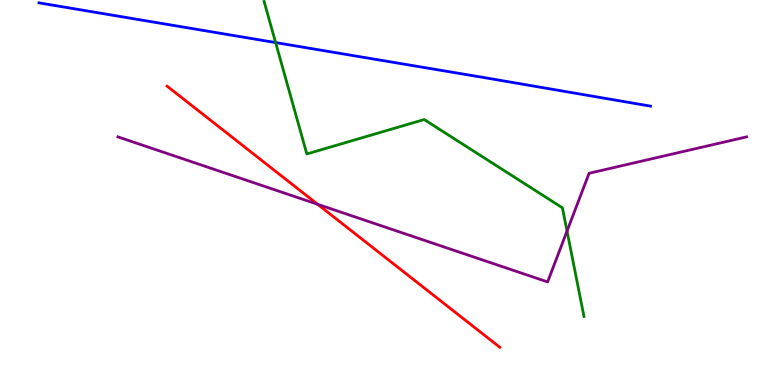[{'lines': ['blue', 'red'], 'intersections': []}, {'lines': ['green', 'red'], 'intersections': []}, {'lines': ['purple', 'red'], 'intersections': [{'x': 4.1, 'y': 4.69}]}, {'lines': ['blue', 'green'], 'intersections': [{'x': 3.56, 'y': 8.89}]}, {'lines': ['blue', 'purple'], 'intersections': []}, {'lines': ['green', 'purple'], 'intersections': [{'x': 7.32, 'y': 4.0}]}]